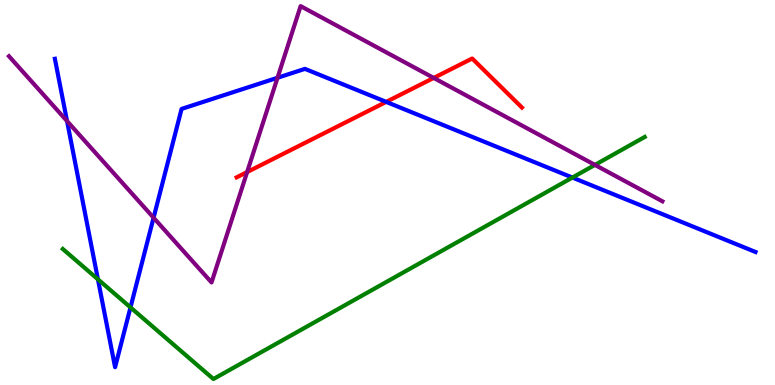[{'lines': ['blue', 'red'], 'intersections': [{'x': 4.98, 'y': 7.35}]}, {'lines': ['green', 'red'], 'intersections': []}, {'lines': ['purple', 'red'], 'intersections': [{'x': 3.19, 'y': 5.53}, {'x': 5.6, 'y': 7.98}]}, {'lines': ['blue', 'green'], 'intersections': [{'x': 1.26, 'y': 2.75}, {'x': 1.68, 'y': 2.02}, {'x': 7.39, 'y': 5.39}]}, {'lines': ['blue', 'purple'], 'intersections': [{'x': 0.865, 'y': 6.86}, {'x': 1.98, 'y': 4.34}, {'x': 3.58, 'y': 7.98}]}, {'lines': ['green', 'purple'], 'intersections': [{'x': 7.68, 'y': 5.72}]}]